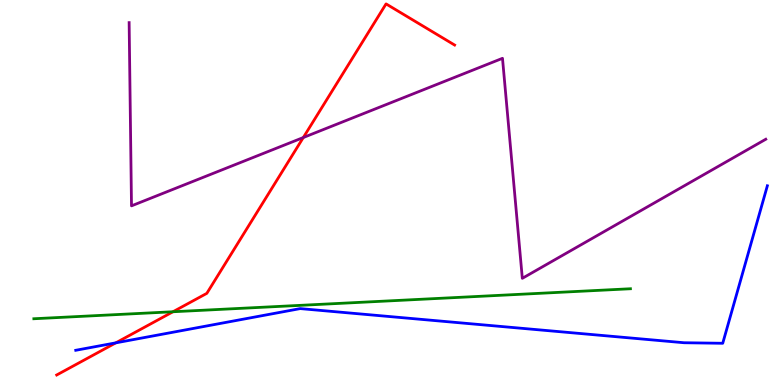[{'lines': ['blue', 'red'], 'intersections': [{'x': 1.49, 'y': 1.09}]}, {'lines': ['green', 'red'], 'intersections': [{'x': 2.23, 'y': 1.9}]}, {'lines': ['purple', 'red'], 'intersections': [{'x': 3.91, 'y': 6.43}]}, {'lines': ['blue', 'green'], 'intersections': []}, {'lines': ['blue', 'purple'], 'intersections': []}, {'lines': ['green', 'purple'], 'intersections': []}]